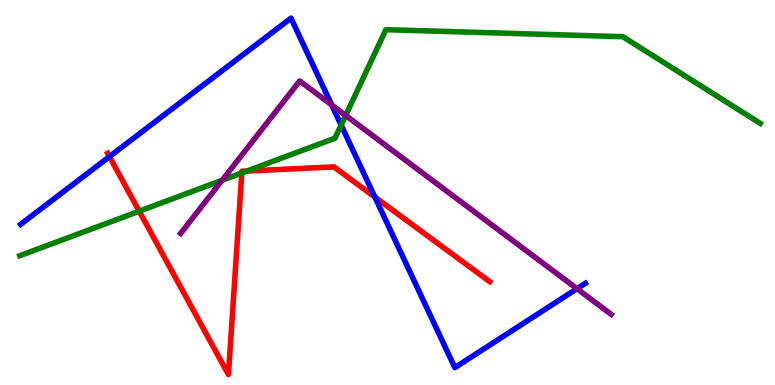[{'lines': ['blue', 'red'], 'intersections': [{'x': 1.41, 'y': 5.93}, {'x': 4.84, 'y': 4.88}]}, {'lines': ['green', 'red'], 'intersections': [{'x': 1.8, 'y': 4.51}, {'x': 3.12, 'y': 5.51}, {'x': 3.19, 'y': 5.56}]}, {'lines': ['purple', 'red'], 'intersections': []}, {'lines': ['blue', 'green'], 'intersections': [{'x': 4.4, 'y': 6.75}]}, {'lines': ['blue', 'purple'], 'intersections': [{'x': 4.28, 'y': 7.28}, {'x': 7.45, 'y': 2.5}]}, {'lines': ['green', 'purple'], 'intersections': [{'x': 2.87, 'y': 5.32}, {'x': 4.46, 'y': 7.0}]}]